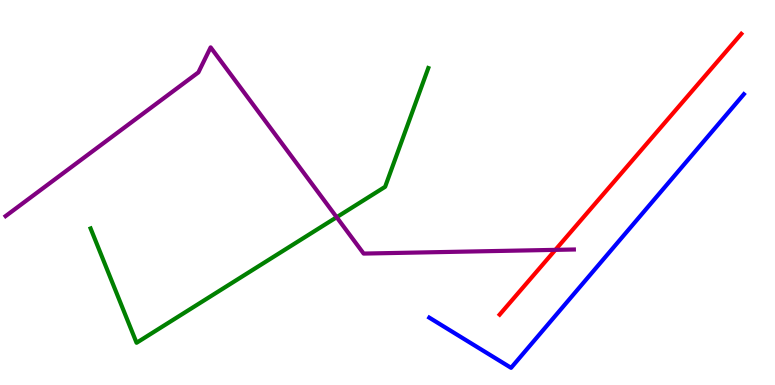[{'lines': ['blue', 'red'], 'intersections': []}, {'lines': ['green', 'red'], 'intersections': []}, {'lines': ['purple', 'red'], 'intersections': [{'x': 7.17, 'y': 3.51}]}, {'lines': ['blue', 'green'], 'intersections': []}, {'lines': ['blue', 'purple'], 'intersections': []}, {'lines': ['green', 'purple'], 'intersections': [{'x': 4.34, 'y': 4.36}]}]